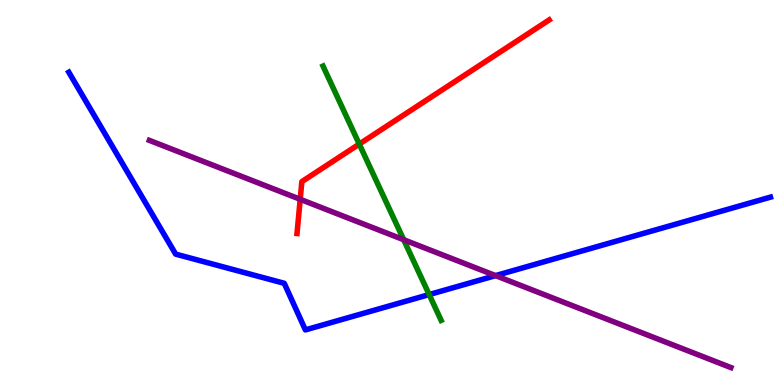[{'lines': ['blue', 'red'], 'intersections': []}, {'lines': ['green', 'red'], 'intersections': [{'x': 4.64, 'y': 6.26}]}, {'lines': ['purple', 'red'], 'intersections': [{'x': 3.87, 'y': 4.82}]}, {'lines': ['blue', 'green'], 'intersections': [{'x': 5.54, 'y': 2.35}]}, {'lines': ['blue', 'purple'], 'intersections': [{'x': 6.39, 'y': 2.84}]}, {'lines': ['green', 'purple'], 'intersections': [{'x': 5.21, 'y': 3.77}]}]